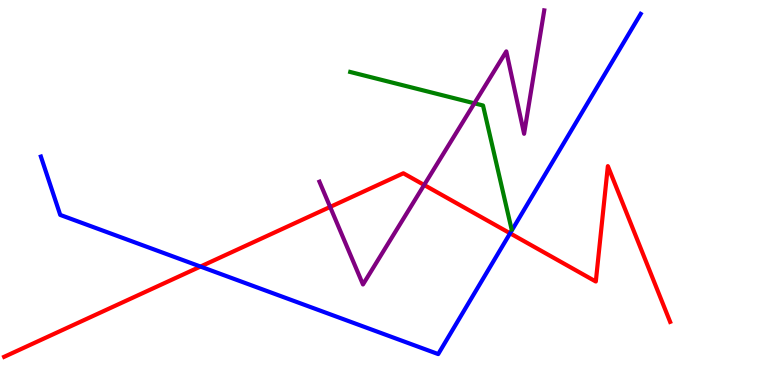[{'lines': ['blue', 'red'], 'intersections': [{'x': 2.59, 'y': 3.08}, {'x': 6.58, 'y': 3.94}]}, {'lines': ['green', 'red'], 'intersections': []}, {'lines': ['purple', 'red'], 'intersections': [{'x': 4.26, 'y': 4.62}, {'x': 5.47, 'y': 5.2}]}, {'lines': ['blue', 'green'], 'intersections': []}, {'lines': ['blue', 'purple'], 'intersections': []}, {'lines': ['green', 'purple'], 'intersections': [{'x': 6.12, 'y': 7.32}]}]